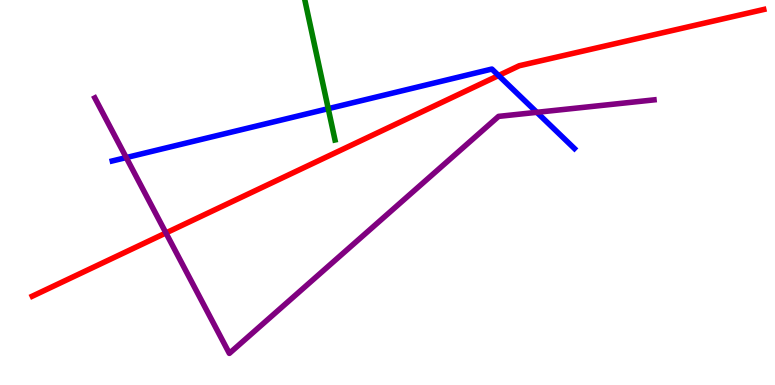[{'lines': ['blue', 'red'], 'intersections': [{'x': 6.43, 'y': 8.04}]}, {'lines': ['green', 'red'], 'intersections': []}, {'lines': ['purple', 'red'], 'intersections': [{'x': 2.14, 'y': 3.95}]}, {'lines': ['blue', 'green'], 'intersections': [{'x': 4.24, 'y': 7.18}]}, {'lines': ['blue', 'purple'], 'intersections': [{'x': 1.63, 'y': 5.91}, {'x': 6.93, 'y': 7.08}]}, {'lines': ['green', 'purple'], 'intersections': []}]